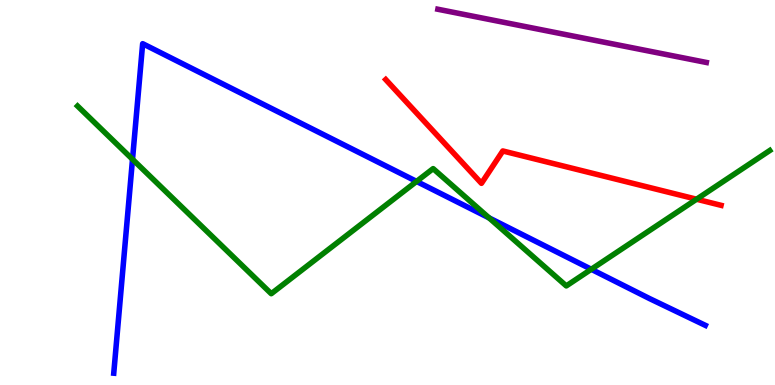[{'lines': ['blue', 'red'], 'intersections': []}, {'lines': ['green', 'red'], 'intersections': [{'x': 8.99, 'y': 4.83}]}, {'lines': ['purple', 'red'], 'intersections': []}, {'lines': ['blue', 'green'], 'intersections': [{'x': 1.71, 'y': 5.86}, {'x': 5.38, 'y': 5.29}, {'x': 6.31, 'y': 4.34}, {'x': 7.63, 'y': 3.01}]}, {'lines': ['blue', 'purple'], 'intersections': []}, {'lines': ['green', 'purple'], 'intersections': []}]